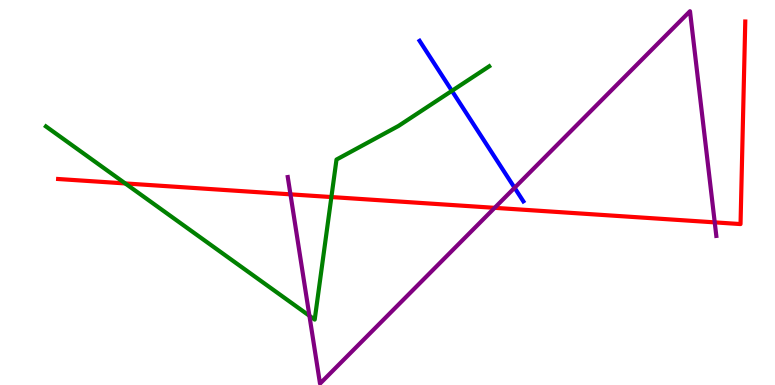[{'lines': ['blue', 'red'], 'intersections': []}, {'lines': ['green', 'red'], 'intersections': [{'x': 1.62, 'y': 5.24}, {'x': 4.28, 'y': 4.88}]}, {'lines': ['purple', 'red'], 'intersections': [{'x': 3.75, 'y': 4.95}, {'x': 6.38, 'y': 4.6}, {'x': 9.22, 'y': 4.22}]}, {'lines': ['blue', 'green'], 'intersections': [{'x': 5.83, 'y': 7.64}]}, {'lines': ['blue', 'purple'], 'intersections': [{'x': 6.64, 'y': 5.12}]}, {'lines': ['green', 'purple'], 'intersections': [{'x': 3.99, 'y': 1.8}]}]